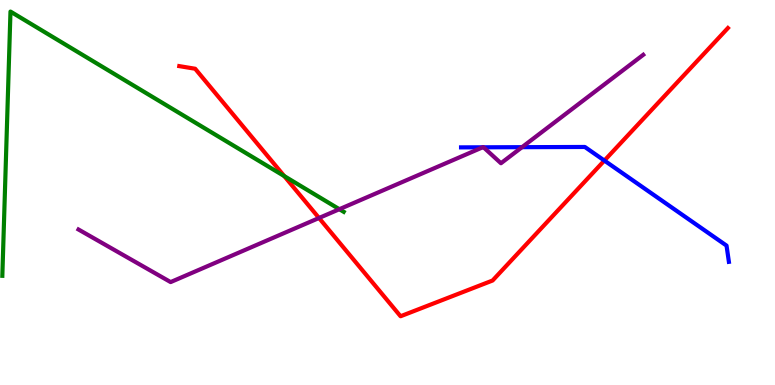[{'lines': ['blue', 'red'], 'intersections': [{'x': 7.8, 'y': 5.83}]}, {'lines': ['green', 'red'], 'intersections': [{'x': 3.67, 'y': 5.43}]}, {'lines': ['purple', 'red'], 'intersections': [{'x': 4.12, 'y': 4.34}]}, {'lines': ['blue', 'green'], 'intersections': []}, {'lines': ['blue', 'purple'], 'intersections': [{'x': 6.23, 'y': 6.17}, {'x': 6.24, 'y': 6.17}, {'x': 6.74, 'y': 6.18}]}, {'lines': ['green', 'purple'], 'intersections': [{'x': 4.38, 'y': 4.57}]}]